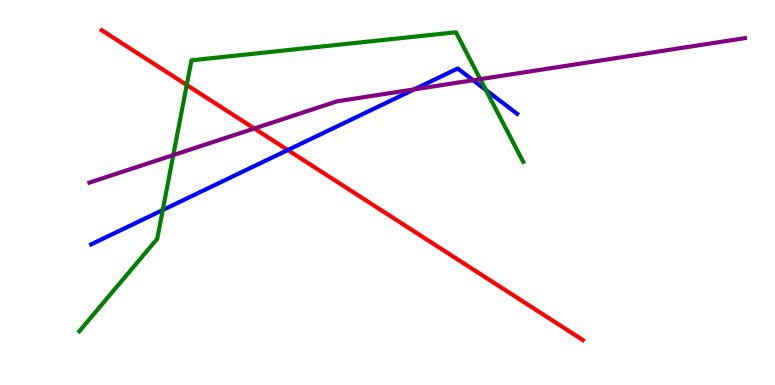[{'lines': ['blue', 'red'], 'intersections': [{'x': 3.71, 'y': 6.1}]}, {'lines': ['green', 'red'], 'intersections': [{'x': 2.41, 'y': 7.79}]}, {'lines': ['purple', 'red'], 'intersections': [{'x': 3.28, 'y': 6.66}]}, {'lines': ['blue', 'green'], 'intersections': [{'x': 2.1, 'y': 4.55}, {'x': 6.27, 'y': 7.66}]}, {'lines': ['blue', 'purple'], 'intersections': [{'x': 5.34, 'y': 7.68}, {'x': 6.1, 'y': 7.92}]}, {'lines': ['green', 'purple'], 'intersections': [{'x': 2.24, 'y': 5.97}, {'x': 6.2, 'y': 7.94}]}]